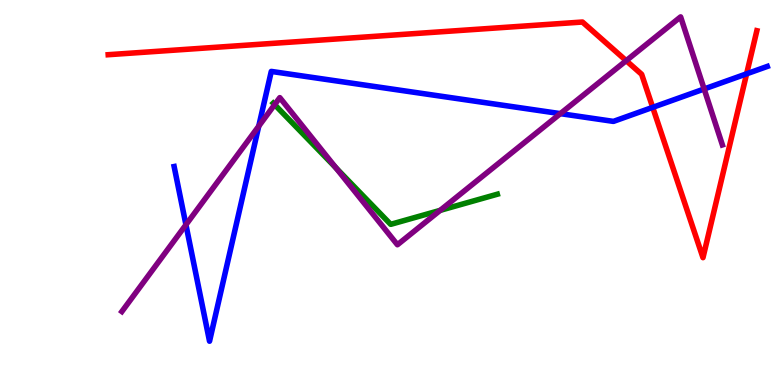[{'lines': ['blue', 'red'], 'intersections': [{'x': 8.42, 'y': 7.21}, {'x': 9.63, 'y': 8.08}]}, {'lines': ['green', 'red'], 'intersections': []}, {'lines': ['purple', 'red'], 'intersections': [{'x': 8.08, 'y': 8.42}]}, {'lines': ['blue', 'green'], 'intersections': []}, {'lines': ['blue', 'purple'], 'intersections': [{'x': 2.4, 'y': 4.16}, {'x': 3.34, 'y': 6.72}, {'x': 7.23, 'y': 7.05}, {'x': 9.09, 'y': 7.69}]}, {'lines': ['green', 'purple'], 'intersections': [{'x': 3.54, 'y': 7.28}, {'x': 4.34, 'y': 5.64}, {'x': 5.68, 'y': 4.54}]}]